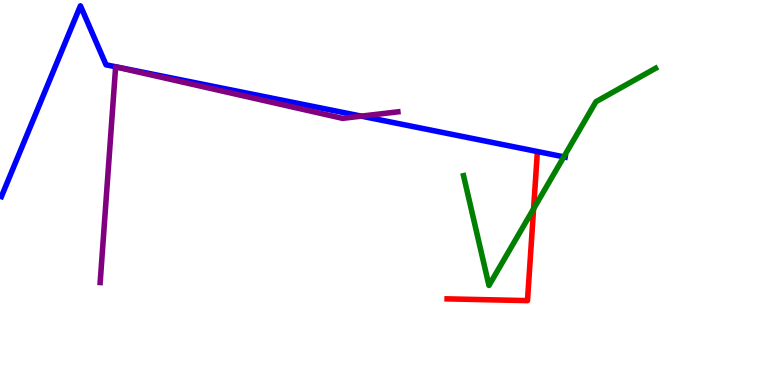[{'lines': ['blue', 'red'], 'intersections': []}, {'lines': ['green', 'red'], 'intersections': [{'x': 6.88, 'y': 4.58}]}, {'lines': ['purple', 'red'], 'intersections': []}, {'lines': ['blue', 'green'], 'intersections': [{'x': 7.28, 'y': 5.93}]}, {'lines': ['blue', 'purple'], 'intersections': [{'x': 4.66, 'y': 6.98}]}, {'lines': ['green', 'purple'], 'intersections': []}]